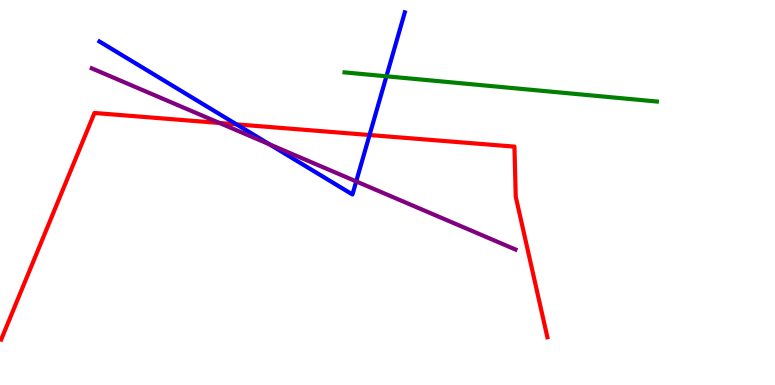[{'lines': ['blue', 'red'], 'intersections': [{'x': 3.05, 'y': 6.77}, {'x': 4.77, 'y': 6.49}]}, {'lines': ['green', 'red'], 'intersections': []}, {'lines': ['purple', 'red'], 'intersections': [{'x': 2.83, 'y': 6.81}]}, {'lines': ['blue', 'green'], 'intersections': [{'x': 4.99, 'y': 8.02}]}, {'lines': ['blue', 'purple'], 'intersections': [{'x': 3.48, 'y': 6.25}, {'x': 4.6, 'y': 5.29}]}, {'lines': ['green', 'purple'], 'intersections': []}]